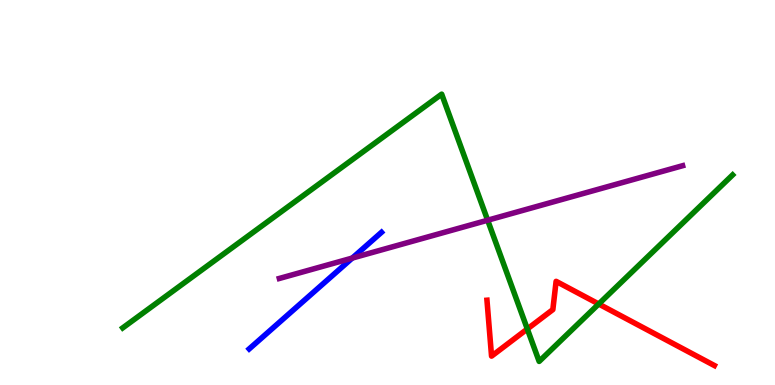[{'lines': ['blue', 'red'], 'intersections': []}, {'lines': ['green', 'red'], 'intersections': [{'x': 6.8, 'y': 1.46}, {'x': 7.73, 'y': 2.1}]}, {'lines': ['purple', 'red'], 'intersections': []}, {'lines': ['blue', 'green'], 'intersections': []}, {'lines': ['blue', 'purple'], 'intersections': [{'x': 4.55, 'y': 3.3}]}, {'lines': ['green', 'purple'], 'intersections': [{'x': 6.29, 'y': 4.28}]}]